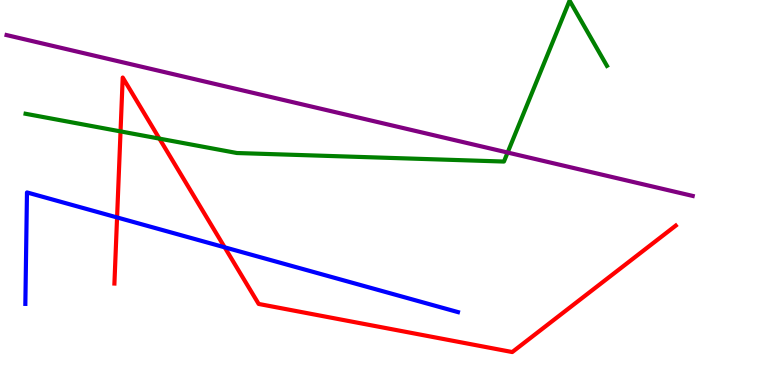[{'lines': ['blue', 'red'], 'intersections': [{'x': 1.51, 'y': 4.35}, {'x': 2.9, 'y': 3.58}]}, {'lines': ['green', 'red'], 'intersections': [{'x': 1.56, 'y': 6.59}, {'x': 2.06, 'y': 6.4}]}, {'lines': ['purple', 'red'], 'intersections': []}, {'lines': ['blue', 'green'], 'intersections': []}, {'lines': ['blue', 'purple'], 'intersections': []}, {'lines': ['green', 'purple'], 'intersections': [{'x': 6.55, 'y': 6.04}]}]